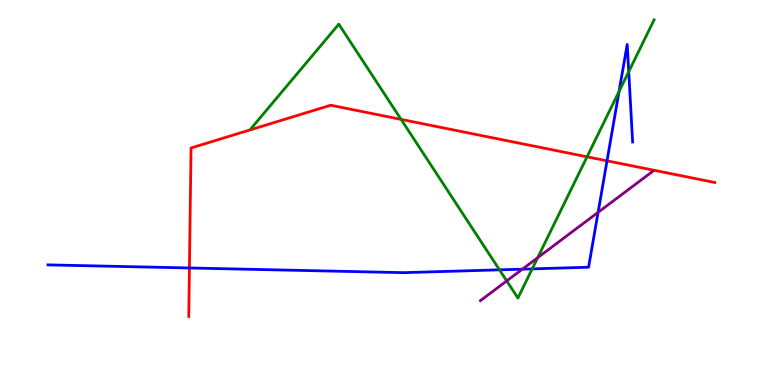[{'lines': ['blue', 'red'], 'intersections': [{'x': 2.44, 'y': 3.04}, {'x': 7.83, 'y': 5.82}]}, {'lines': ['green', 'red'], 'intersections': [{'x': 5.18, 'y': 6.9}, {'x': 7.58, 'y': 5.93}]}, {'lines': ['purple', 'red'], 'intersections': []}, {'lines': ['blue', 'green'], 'intersections': [{'x': 6.45, 'y': 2.99}, {'x': 6.87, 'y': 3.02}, {'x': 7.99, 'y': 7.62}, {'x': 8.11, 'y': 8.14}]}, {'lines': ['blue', 'purple'], 'intersections': [{'x': 6.74, 'y': 3.01}, {'x': 7.72, 'y': 4.49}]}, {'lines': ['green', 'purple'], 'intersections': [{'x': 6.54, 'y': 2.7}, {'x': 6.94, 'y': 3.31}]}]